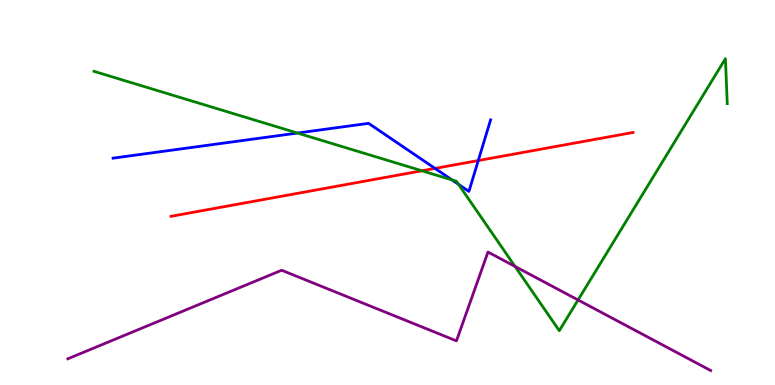[{'lines': ['blue', 'red'], 'intersections': [{'x': 5.61, 'y': 5.63}, {'x': 6.17, 'y': 5.83}]}, {'lines': ['green', 'red'], 'intersections': [{'x': 5.44, 'y': 5.56}]}, {'lines': ['purple', 'red'], 'intersections': []}, {'lines': ['blue', 'green'], 'intersections': [{'x': 3.84, 'y': 6.54}, {'x': 5.83, 'y': 5.33}, {'x': 5.92, 'y': 5.21}]}, {'lines': ['blue', 'purple'], 'intersections': []}, {'lines': ['green', 'purple'], 'intersections': [{'x': 6.65, 'y': 3.08}, {'x': 7.46, 'y': 2.21}]}]